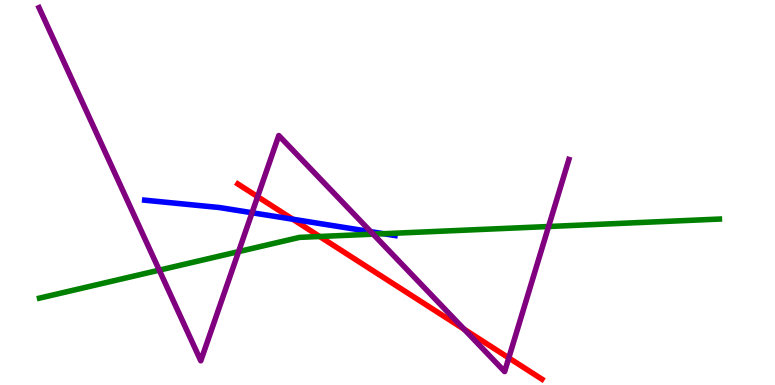[{'lines': ['blue', 'red'], 'intersections': [{'x': 3.78, 'y': 4.31}]}, {'lines': ['green', 'red'], 'intersections': [{'x': 4.12, 'y': 3.86}]}, {'lines': ['purple', 'red'], 'intersections': [{'x': 3.32, 'y': 4.89}, {'x': 5.99, 'y': 1.45}, {'x': 6.56, 'y': 0.704}]}, {'lines': ['blue', 'green'], 'intersections': [{'x': 4.95, 'y': 3.93}]}, {'lines': ['blue', 'purple'], 'intersections': [{'x': 3.25, 'y': 4.47}, {'x': 4.78, 'y': 3.98}]}, {'lines': ['green', 'purple'], 'intersections': [{'x': 2.05, 'y': 2.98}, {'x': 3.08, 'y': 3.46}, {'x': 4.81, 'y': 3.92}, {'x': 7.08, 'y': 4.12}]}]